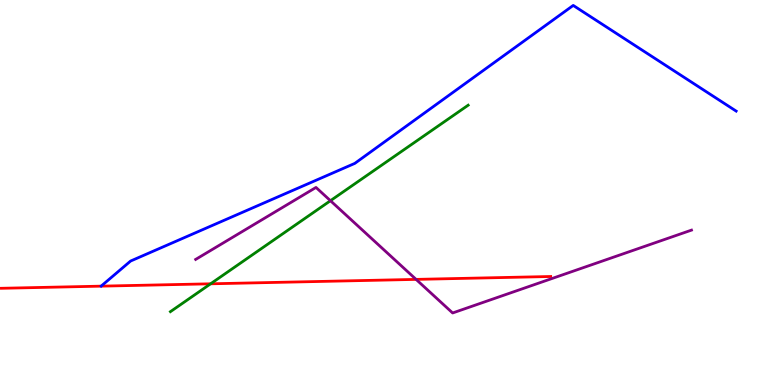[{'lines': ['blue', 'red'], 'intersections': []}, {'lines': ['green', 'red'], 'intersections': [{'x': 2.72, 'y': 2.63}]}, {'lines': ['purple', 'red'], 'intersections': [{'x': 5.37, 'y': 2.74}]}, {'lines': ['blue', 'green'], 'intersections': []}, {'lines': ['blue', 'purple'], 'intersections': []}, {'lines': ['green', 'purple'], 'intersections': [{'x': 4.26, 'y': 4.79}]}]